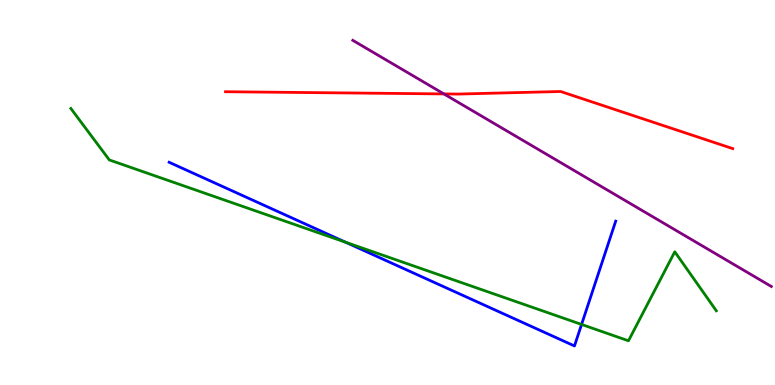[{'lines': ['blue', 'red'], 'intersections': []}, {'lines': ['green', 'red'], 'intersections': []}, {'lines': ['purple', 'red'], 'intersections': [{'x': 5.73, 'y': 7.56}]}, {'lines': ['blue', 'green'], 'intersections': [{'x': 4.46, 'y': 3.71}, {'x': 7.5, 'y': 1.57}]}, {'lines': ['blue', 'purple'], 'intersections': []}, {'lines': ['green', 'purple'], 'intersections': []}]